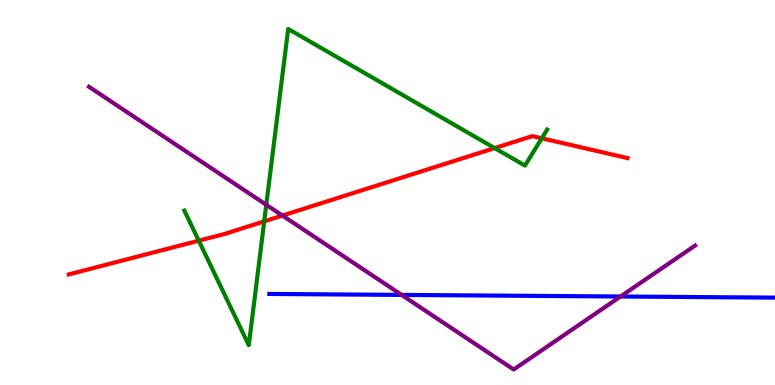[{'lines': ['blue', 'red'], 'intersections': []}, {'lines': ['green', 'red'], 'intersections': [{'x': 2.56, 'y': 3.75}, {'x': 3.41, 'y': 4.25}, {'x': 6.38, 'y': 6.15}, {'x': 6.99, 'y': 6.41}]}, {'lines': ['purple', 'red'], 'intersections': [{'x': 3.64, 'y': 4.4}]}, {'lines': ['blue', 'green'], 'intersections': []}, {'lines': ['blue', 'purple'], 'intersections': [{'x': 5.18, 'y': 2.34}, {'x': 8.01, 'y': 2.3}]}, {'lines': ['green', 'purple'], 'intersections': [{'x': 3.44, 'y': 4.68}]}]